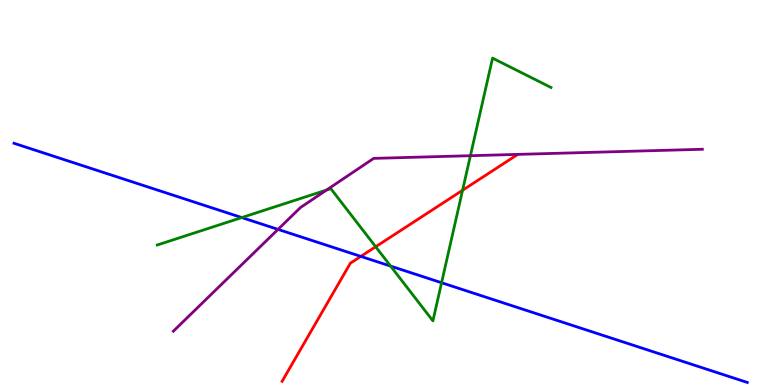[{'lines': ['blue', 'red'], 'intersections': [{'x': 4.66, 'y': 3.34}]}, {'lines': ['green', 'red'], 'intersections': [{'x': 4.85, 'y': 3.59}, {'x': 5.97, 'y': 5.06}]}, {'lines': ['purple', 'red'], 'intersections': []}, {'lines': ['blue', 'green'], 'intersections': [{'x': 3.12, 'y': 4.35}, {'x': 5.04, 'y': 3.09}, {'x': 5.7, 'y': 2.66}]}, {'lines': ['blue', 'purple'], 'intersections': [{'x': 3.59, 'y': 4.04}]}, {'lines': ['green', 'purple'], 'intersections': [{'x': 4.21, 'y': 5.06}, {'x': 6.07, 'y': 5.96}]}]